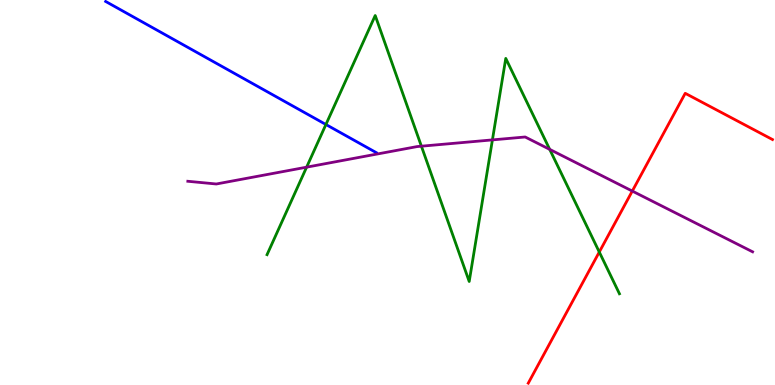[{'lines': ['blue', 'red'], 'intersections': []}, {'lines': ['green', 'red'], 'intersections': [{'x': 7.73, 'y': 3.45}]}, {'lines': ['purple', 'red'], 'intersections': [{'x': 8.16, 'y': 5.04}]}, {'lines': ['blue', 'green'], 'intersections': [{'x': 4.21, 'y': 6.77}]}, {'lines': ['blue', 'purple'], 'intersections': []}, {'lines': ['green', 'purple'], 'intersections': [{'x': 3.96, 'y': 5.66}, {'x': 5.44, 'y': 6.2}, {'x': 6.35, 'y': 6.37}, {'x': 7.09, 'y': 6.12}]}]